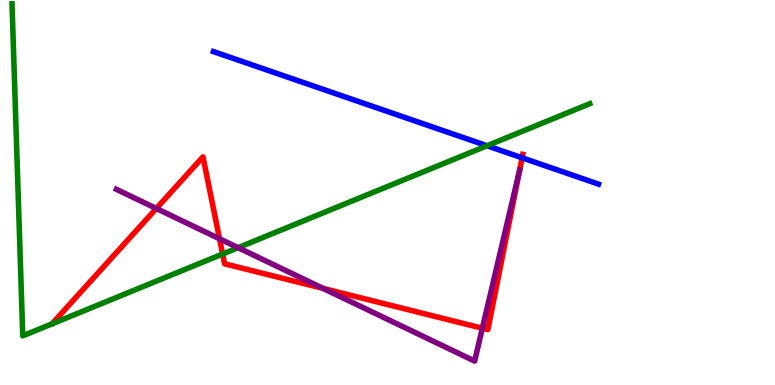[{'lines': ['blue', 'red'], 'intersections': [{'x': 6.74, 'y': 5.9}]}, {'lines': ['green', 'red'], 'intersections': [{'x': 2.87, 'y': 3.4}]}, {'lines': ['purple', 'red'], 'intersections': [{'x': 2.02, 'y': 4.59}, {'x': 2.83, 'y': 3.8}, {'x': 4.17, 'y': 2.51}, {'x': 6.22, 'y': 1.47}]}, {'lines': ['blue', 'green'], 'intersections': [{'x': 6.28, 'y': 6.21}]}, {'lines': ['blue', 'purple'], 'intersections': []}, {'lines': ['green', 'purple'], 'intersections': [{'x': 3.07, 'y': 3.57}]}]